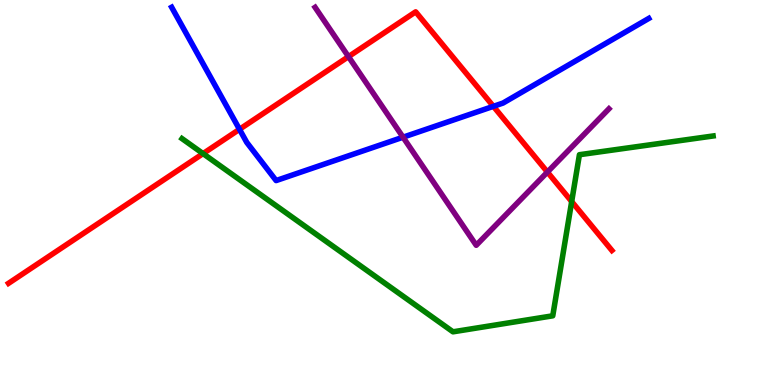[{'lines': ['blue', 'red'], 'intersections': [{'x': 3.09, 'y': 6.64}, {'x': 6.37, 'y': 7.24}]}, {'lines': ['green', 'red'], 'intersections': [{'x': 2.62, 'y': 6.01}, {'x': 7.38, 'y': 4.77}]}, {'lines': ['purple', 'red'], 'intersections': [{'x': 4.5, 'y': 8.53}, {'x': 7.06, 'y': 5.53}]}, {'lines': ['blue', 'green'], 'intersections': []}, {'lines': ['blue', 'purple'], 'intersections': [{'x': 5.2, 'y': 6.44}]}, {'lines': ['green', 'purple'], 'intersections': []}]